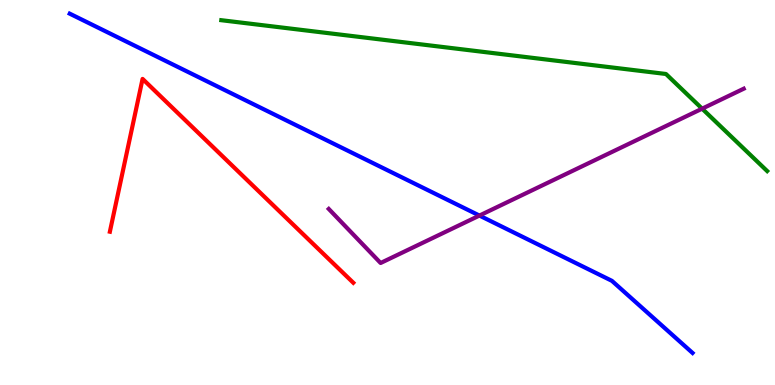[{'lines': ['blue', 'red'], 'intersections': []}, {'lines': ['green', 'red'], 'intersections': []}, {'lines': ['purple', 'red'], 'intersections': []}, {'lines': ['blue', 'green'], 'intersections': []}, {'lines': ['blue', 'purple'], 'intersections': [{'x': 6.19, 'y': 4.4}]}, {'lines': ['green', 'purple'], 'intersections': [{'x': 9.06, 'y': 7.18}]}]